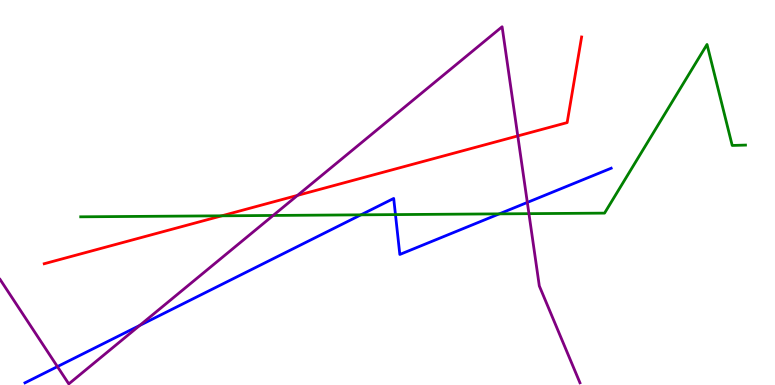[{'lines': ['blue', 'red'], 'intersections': []}, {'lines': ['green', 'red'], 'intersections': [{'x': 2.86, 'y': 4.39}]}, {'lines': ['purple', 'red'], 'intersections': [{'x': 3.84, 'y': 4.93}, {'x': 6.68, 'y': 6.47}]}, {'lines': ['blue', 'green'], 'intersections': [{'x': 4.66, 'y': 4.42}, {'x': 5.1, 'y': 4.43}, {'x': 6.44, 'y': 4.45}]}, {'lines': ['blue', 'purple'], 'intersections': [{'x': 0.741, 'y': 0.478}, {'x': 1.8, 'y': 1.55}, {'x': 6.8, 'y': 4.74}]}, {'lines': ['green', 'purple'], 'intersections': [{'x': 3.52, 'y': 4.4}, {'x': 6.82, 'y': 4.45}]}]